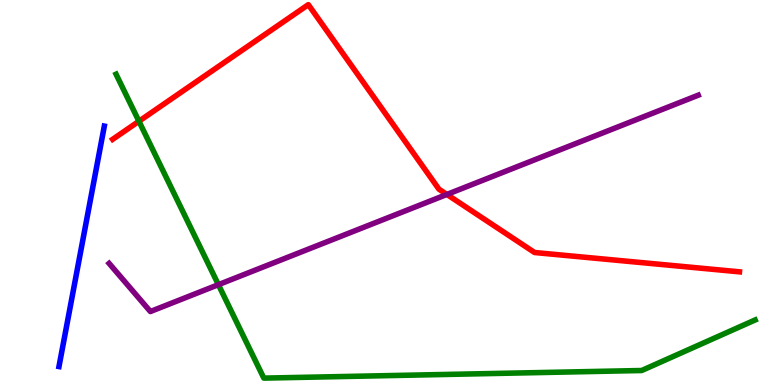[{'lines': ['blue', 'red'], 'intersections': []}, {'lines': ['green', 'red'], 'intersections': [{'x': 1.79, 'y': 6.85}]}, {'lines': ['purple', 'red'], 'intersections': [{'x': 5.77, 'y': 4.95}]}, {'lines': ['blue', 'green'], 'intersections': []}, {'lines': ['blue', 'purple'], 'intersections': []}, {'lines': ['green', 'purple'], 'intersections': [{'x': 2.82, 'y': 2.61}]}]